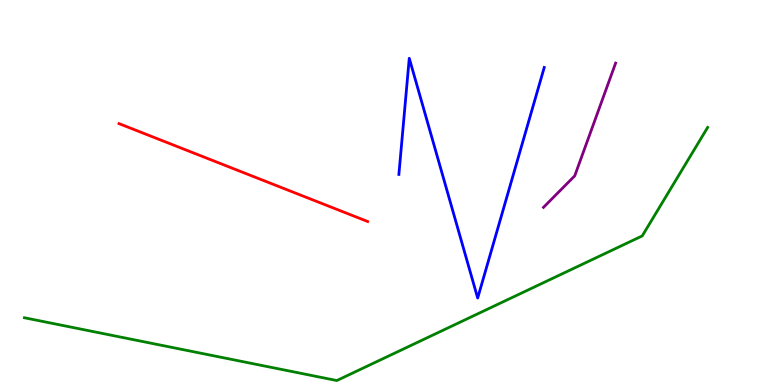[{'lines': ['blue', 'red'], 'intersections': []}, {'lines': ['green', 'red'], 'intersections': []}, {'lines': ['purple', 'red'], 'intersections': []}, {'lines': ['blue', 'green'], 'intersections': []}, {'lines': ['blue', 'purple'], 'intersections': []}, {'lines': ['green', 'purple'], 'intersections': []}]